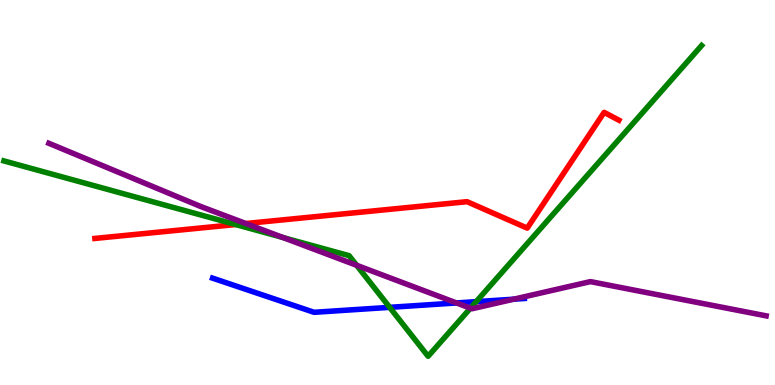[{'lines': ['blue', 'red'], 'intersections': []}, {'lines': ['green', 'red'], 'intersections': [{'x': 3.04, 'y': 4.17}]}, {'lines': ['purple', 'red'], 'intersections': [{'x': 3.17, 'y': 4.19}]}, {'lines': ['blue', 'green'], 'intersections': [{'x': 5.03, 'y': 2.02}, {'x': 6.14, 'y': 2.16}]}, {'lines': ['blue', 'purple'], 'intersections': [{'x': 5.89, 'y': 2.13}, {'x': 6.63, 'y': 2.23}]}, {'lines': ['green', 'purple'], 'intersections': [{'x': 3.65, 'y': 3.83}, {'x': 4.6, 'y': 3.11}, {'x': 6.07, 'y': 1.99}]}]